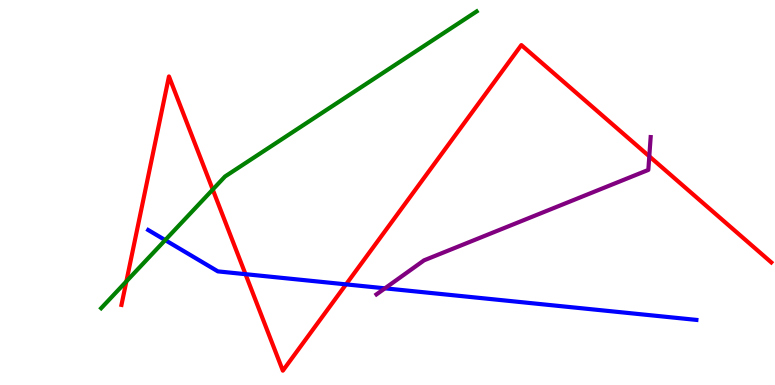[{'lines': ['blue', 'red'], 'intersections': [{'x': 3.17, 'y': 2.88}, {'x': 4.47, 'y': 2.61}]}, {'lines': ['green', 'red'], 'intersections': [{'x': 1.63, 'y': 2.69}, {'x': 2.75, 'y': 5.08}]}, {'lines': ['purple', 'red'], 'intersections': [{'x': 8.38, 'y': 5.94}]}, {'lines': ['blue', 'green'], 'intersections': [{'x': 2.13, 'y': 3.76}]}, {'lines': ['blue', 'purple'], 'intersections': [{'x': 4.97, 'y': 2.51}]}, {'lines': ['green', 'purple'], 'intersections': []}]